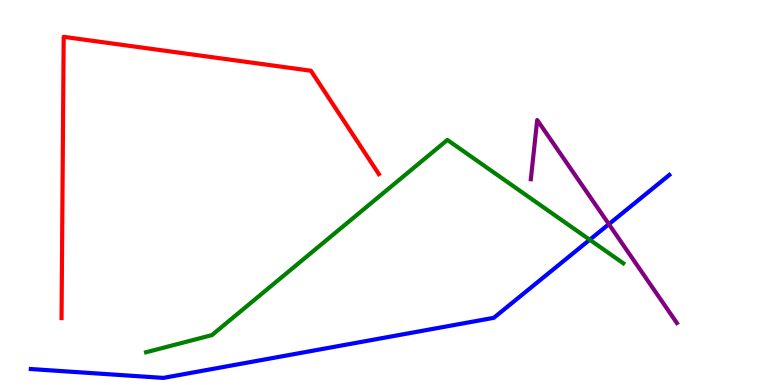[{'lines': ['blue', 'red'], 'intersections': []}, {'lines': ['green', 'red'], 'intersections': []}, {'lines': ['purple', 'red'], 'intersections': []}, {'lines': ['blue', 'green'], 'intersections': [{'x': 7.61, 'y': 3.77}]}, {'lines': ['blue', 'purple'], 'intersections': [{'x': 7.86, 'y': 4.18}]}, {'lines': ['green', 'purple'], 'intersections': []}]